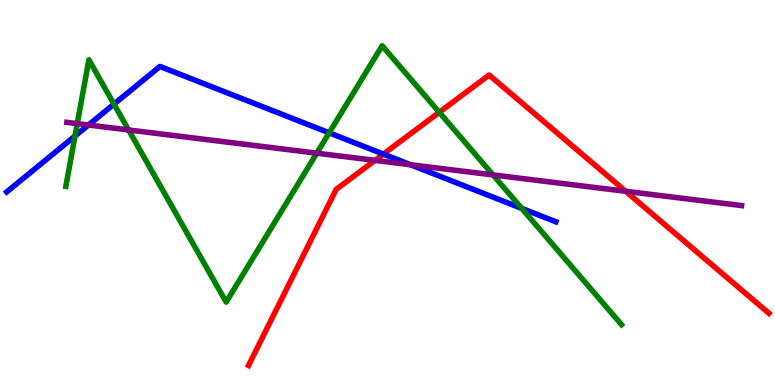[{'lines': ['blue', 'red'], 'intersections': [{'x': 4.95, 'y': 6.0}]}, {'lines': ['green', 'red'], 'intersections': [{'x': 5.67, 'y': 7.08}]}, {'lines': ['purple', 'red'], 'intersections': [{'x': 4.84, 'y': 5.83}, {'x': 8.07, 'y': 5.03}]}, {'lines': ['blue', 'green'], 'intersections': [{'x': 0.968, 'y': 6.47}, {'x': 1.47, 'y': 7.3}, {'x': 4.25, 'y': 6.55}, {'x': 6.73, 'y': 4.59}]}, {'lines': ['blue', 'purple'], 'intersections': [{'x': 1.14, 'y': 6.75}, {'x': 5.3, 'y': 5.72}]}, {'lines': ['green', 'purple'], 'intersections': [{'x': 0.997, 'y': 6.79}, {'x': 1.66, 'y': 6.62}, {'x': 4.09, 'y': 6.02}, {'x': 6.36, 'y': 5.46}]}]